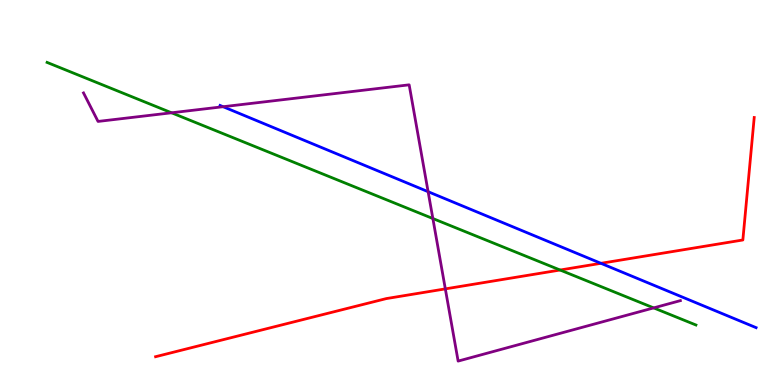[{'lines': ['blue', 'red'], 'intersections': [{'x': 7.75, 'y': 3.16}]}, {'lines': ['green', 'red'], 'intersections': [{'x': 7.23, 'y': 2.99}]}, {'lines': ['purple', 'red'], 'intersections': [{'x': 5.75, 'y': 2.5}]}, {'lines': ['blue', 'green'], 'intersections': []}, {'lines': ['blue', 'purple'], 'intersections': [{'x': 2.88, 'y': 7.23}, {'x': 5.52, 'y': 5.02}]}, {'lines': ['green', 'purple'], 'intersections': [{'x': 2.21, 'y': 7.07}, {'x': 5.59, 'y': 4.32}, {'x': 8.43, 'y': 2.0}]}]